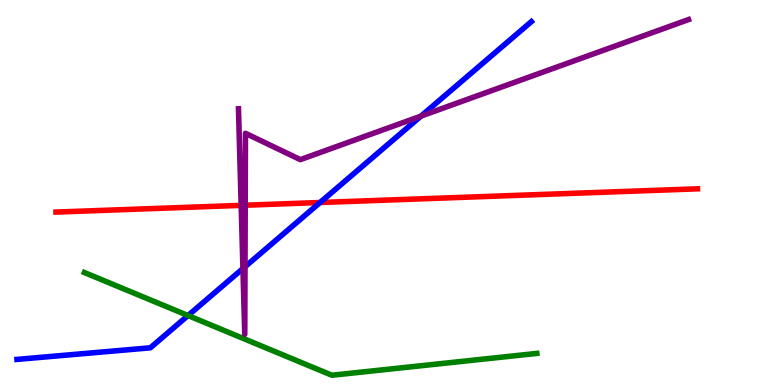[{'lines': ['blue', 'red'], 'intersections': [{'x': 4.13, 'y': 4.74}]}, {'lines': ['green', 'red'], 'intersections': []}, {'lines': ['purple', 'red'], 'intersections': [{'x': 3.11, 'y': 4.67}, {'x': 3.16, 'y': 4.67}]}, {'lines': ['blue', 'green'], 'intersections': [{'x': 2.43, 'y': 1.8}]}, {'lines': ['blue', 'purple'], 'intersections': [{'x': 3.13, 'y': 3.03}, {'x': 3.16, 'y': 3.07}, {'x': 5.43, 'y': 6.98}]}, {'lines': ['green', 'purple'], 'intersections': []}]